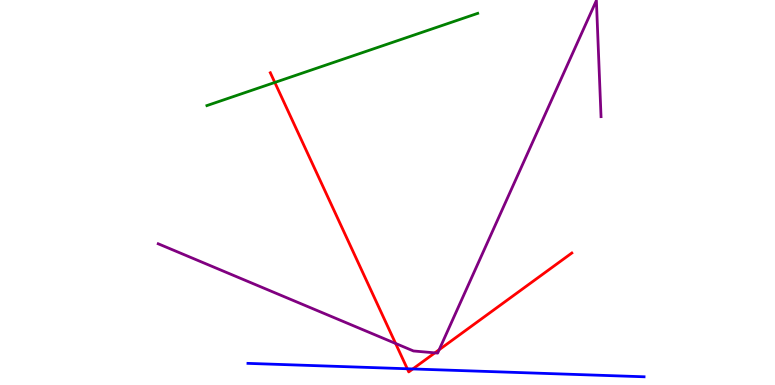[{'lines': ['blue', 'red'], 'intersections': [{'x': 5.26, 'y': 0.422}, {'x': 5.33, 'y': 0.417}]}, {'lines': ['green', 'red'], 'intersections': [{'x': 3.55, 'y': 7.86}]}, {'lines': ['purple', 'red'], 'intersections': [{'x': 5.1, 'y': 1.08}, {'x': 5.61, 'y': 0.835}, {'x': 5.67, 'y': 0.916}]}, {'lines': ['blue', 'green'], 'intersections': []}, {'lines': ['blue', 'purple'], 'intersections': []}, {'lines': ['green', 'purple'], 'intersections': []}]